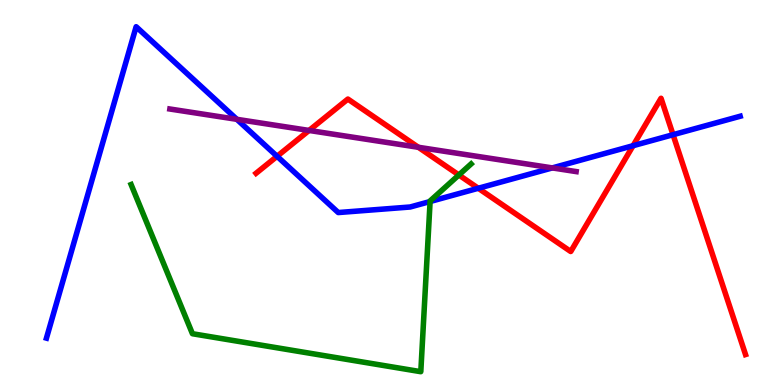[{'lines': ['blue', 'red'], 'intersections': [{'x': 3.58, 'y': 5.94}, {'x': 6.17, 'y': 5.11}, {'x': 8.17, 'y': 6.22}, {'x': 8.68, 'y': 6.5}]}, {'lines': ['green', 'red'], 'intersections': [{'x': 5.92, 'y': 5.46}]}, {'lines': ['purple', 'red'], 'intersections': [{'x': 3.99, 'y': 6.61}, {'x': 5.4, 'y': 6.17}]}, {'lines': ['blue', 'green'], 'intersections': [{'x': 5.55, 'y': 4.77}]}, {'lines': ['blue', 'purple'], 'intersections': [{'x': 3.06, 'y': 6.9}, {'x': 7.13, 'y': 5.64}]}, {'lines': ['green', 'purple'], 'intersections': []}]